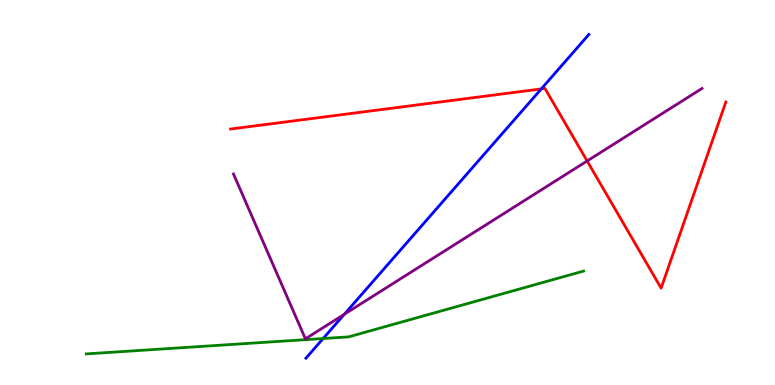[{'lines': ['blue', 'red'], 'intersections': [{'x': 6.98, 'y': 7.69}]}, {'lines': ['green', 'red'], 'intersections': []}, {'lines': ['purple', 'red'], 'intersections': [{'x': 7.58, 'y': 5.82}]}, {'lines': ['blue', 'green'], 'intersections': [{'x': 4.17, 'y': 1.21}]}, {'lines': ['blue', 'purple'], 'intersections': [{'x': 4.44, 'y': 1.84}]}, {'lines': ['green', 'purple'], 'intersections': []}]